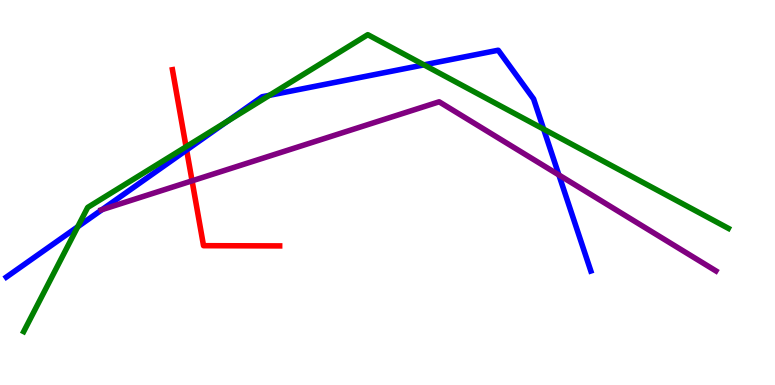[{'lines': ['blue', 'red'], 'intersections': [{'x': 2.41, 'y': 6.1}]}, {'lines': ['green', 'red'], 'intersections': [{'x': 2.4, 'y': 6.19}]}, {'lines': ['purple', 'red'], 'intersections': [{'x': 2.48, 'y': 5.3}]}, {'lines': ['blue', 'green'], 'intersections': [{'x': 1.0, 'y': 4.11}, {'x': 2.93, 'y': 6.85}, {'x': 3.48, 'y': 7.52}, {'x': 5.47, 'y': 8.32}, {'x': 7.01, 'y': 6.65}]}, {'lines': ['blue', 'purple'], 'intersections': [{'x': 1.32, 'y': 4.56}, {'x': 7.21, 'y': 5.46}]}, {'lines': ['green', 'purple'], 'intersections': []}]